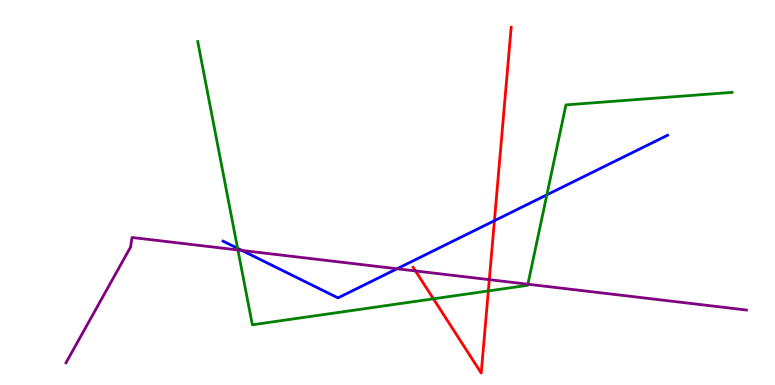[{'lines': ['blue', 'red'], 'intersections': [{'x': 6.38, 'y': 4.27}]}, {'lines': ['green', 'red'], 'intersections': [{'x': 5.59, 'y': 2.24}, {'x': 6.3, 'y': 2.44}]}, {'lines': ['purple', 'red'], 'intersections': [{'x': 5.36, 'y': 2.96}, {'x': 6.31, 'y': 2.74}]}, {'lines': ['blue', 'green'], 'intersections': [{'x': 3.07, 'y': 3.55}, {'x': 7.06, 'y': 4.94}]}, {'lines': ['blue', 'purple'], 'intersections': [{'x': 3.12, 'y': 3.49}, {'x': 5.12, 'y': 3.02}]}, {'lines': ['green', 'purple'], 'intersections': [{'x': 3.07, 'y': 3.51}, {'x': 6.81, 'y': 2.62}]}]